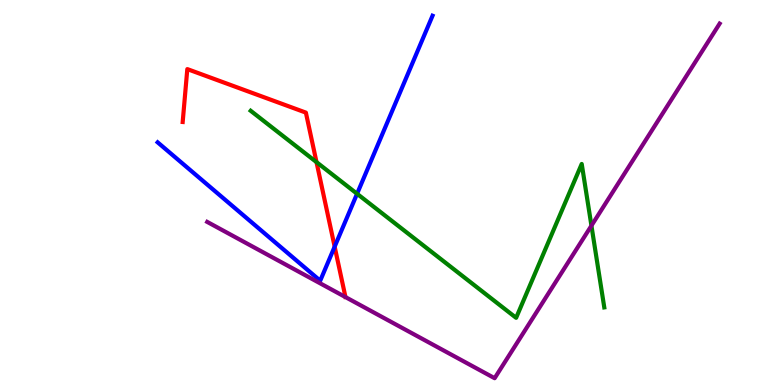[{'lines': ['blue', 'red'], 'intersections': [{'x': 4.32, 'y': 3.59}]}, {'lines': ['green', 'red'], 'intersections': [{'x': 4.08, 'y': 5.79}]}, {'lines': ['purple', 'red'], 'intersections': []}, {'lines': ['blue', 'green'], 'intersections': [{'x': 4.61, 'y': 4.97}]}, {'lines': ['blue', 'purple'], 'intersections': []}, {'lines': ['green', 'purple'], 'intersections': [{'x': 7.63, 'y': 4.14}]}]